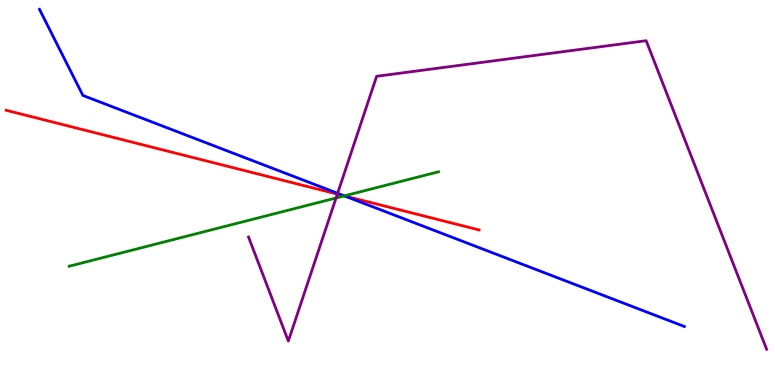[{'lines': ['blue', 'red'], 'intersections': [{'x': 4.44, 'y': 4.91}]}, {'lines': ['green', 'red'], 'intersections': [{'x': 4.44, 'y': 4.91}]}, {'lines': ['purple', 'red'], 'intersections': [{'x': 4.35, 'y': 4.96}]}, {'lines': ['blue', 'green'], 'intersections': [{'x': 4.44, 'y': 4.91}]}, {'lines': ['blue', 'purple'], 'intersections': [{'x': 4.36, 'y': 4.98}]}, {'lines': ['green', 'purple'], 'intersections': [{'x': 4.34, 'y': 4.86}]}]